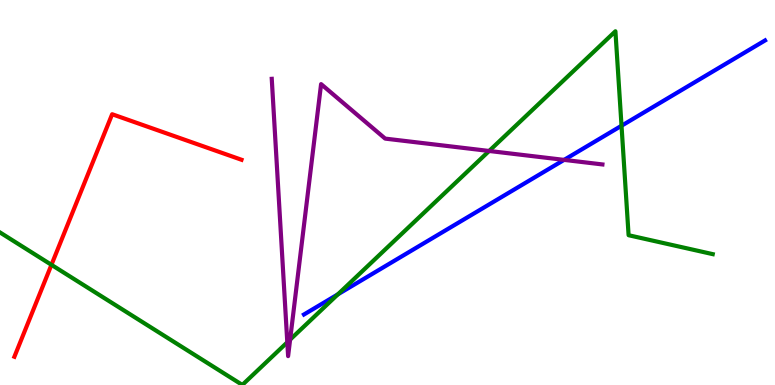[{'lines': ['blue', 'red'], 'intersections': []}, {'lines': ['green', 'red'], 'intersections': [{'x': 0.664, 'y': 3.12}]}, {'lines': ['purple', 'red'], 'intersections': []}, {'lines': ['blue', 'green'], 'intersections': [{'x': 4.36, 'y': 2.35}, {'x': 8.02, 'y': 6.73}]}, {'lines': ['blue', 'purple'], 'intersections': [{'x': 7.28, 'y': 5.85}]}, {'lines': ['green', 'purple'], 'intersections': [{'x': 3.71, 'y': 1.11}, {'x': 3.74, 'y': 1.18}, {'x': 6.31, 'y': 6.08}]}]